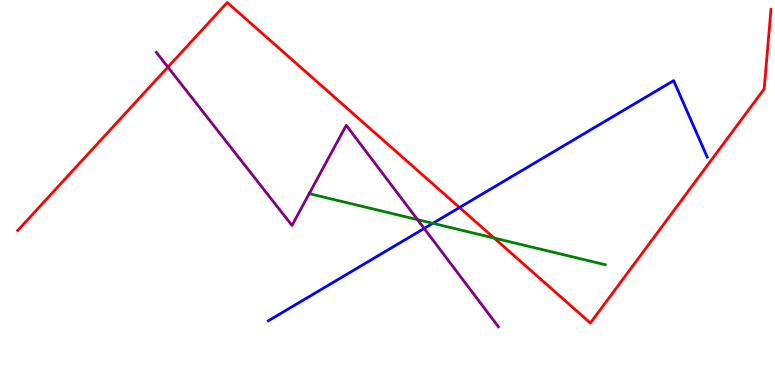[{'lines': ['blue', 'red'], 'intersections': [{'x': 5.93, 'y': 4.61}]}, {'lines': ['green', 'red'], 'intersections': [{'x': 6.38, 'y': 3.82}]}, {'lines': ['purple', 'red'], 'intersections': [{'x': 2.17, 'y': 8.26}]}, {'lines': ['blue', 'green'], 'intersections': [{'x': 5.58, 'y': 4.2}]}, {'lines': ['blue', 'purple'], 'intersections': [{'x': 5.47, 'y': 4.07}]}, {'lines': ['green', 'purple'], 'intersections': [{'x': 3.99, 'y': 4.97}, {'x': 5.39, 'y': 4.29}]}]